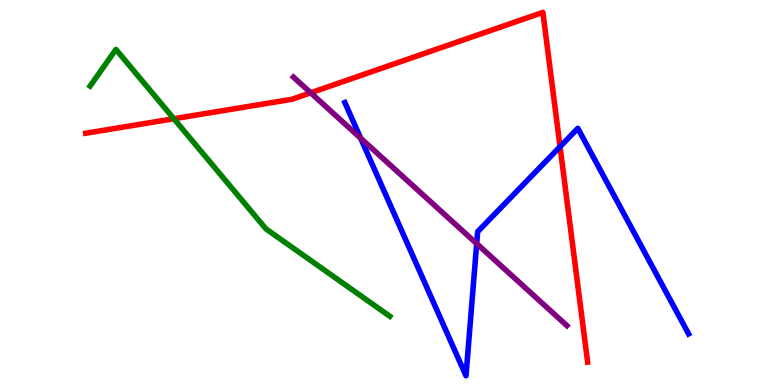[{'lines': ['blue', 'red'], 'intersections': [{'x': 7.23, 'y': 6.19}]}, {'lines': ['green', 'red'], 'intersections': [{'x': 2.24, 'y': 6.92}]}, {'lines': ['purple', 'red'], 'intersections': [{'x': 4.01, 'y': 7.59}]}, {'lines': ['blue', 'green'], 'intersections': []}, {'lines': ['blue', 'purple'], 'intersections': [{'x': 4.65, 'y': 6.41}, {'x': 6.15, 'y': 3.67}]}, {'lines': ['green', 'purple'], 'intersections': []}]